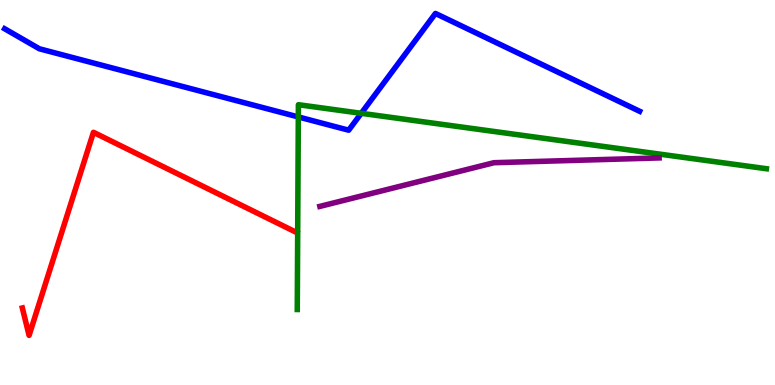[{'lines': ['blue', 'red'], 'intersections': []}, {'lines': ['green', 'red'], 'intersections': []}, {'lines': ['purple', 'red'], 'intersections': []}, {'lines': ['blue', 'green'], 'intersections': [{'x': 3.85, 'y': 6.96}, {'x': 4.66, 'y': 7.06}]}, {'lines': ['blue', 'purple'], 'intersections': []}, {'lines': ['green', 'purple'], 'intersections': []}]